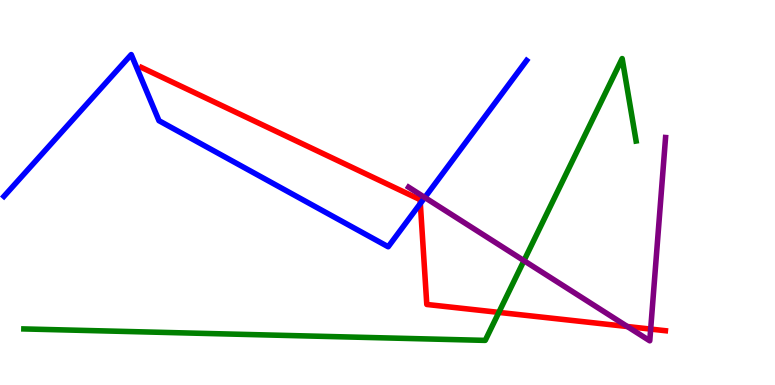[{'lines': ['blue', 'red'], 'intersections': [{'x': 5.42, 'y': 4.71}]}, {'lines': ['green', 'red'], 'intersections': [{'x': 6.44, 'y': 1.89}]}, {'lines': ['purple', 'red'], 'intersections': [{'x': 8.09, 'y': 1.52}, {'x': 8.4, 'y': 1.45}]}, {'lines': ['blue', 'green'], 'intersections': []}, {'lines': ['blue', 'purple'], 'intersections': [{'x': 5.48, 'y': 4.87}]}, {'lines': ['green', 'purple'], 'intersections': [{'x': 6.76, 'y': 3.23}]}]